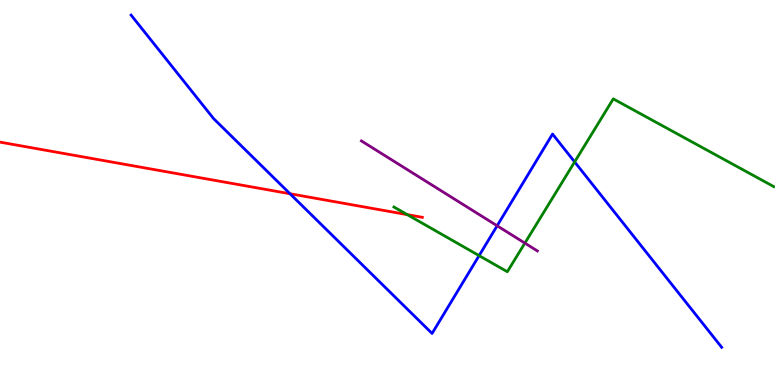[{'lines': ['blue', 'red'], 'intersections': [{'x': 3.74, 'y': 4.97}]}, {'lines': ['green', 'red'], 'intersections': [{'x': 5.26, 'y': 4.43}]}, {'lines': ['purple', 'red'], 'intersections': []}, {'lines': ['blue', 'green'], 'intersections': [{'x': 6.18, 'y': 3.36}, {'x': 7.41, 'y': 5.79}]}, {'lines': ['blue', 'purple'], 'intersections': [{'x': 6.41, 'y': 4.14}]}, {'lines': ['green', 'purple'], 'intersections': [{'x': 6.77, 'y': 3.69}]}]